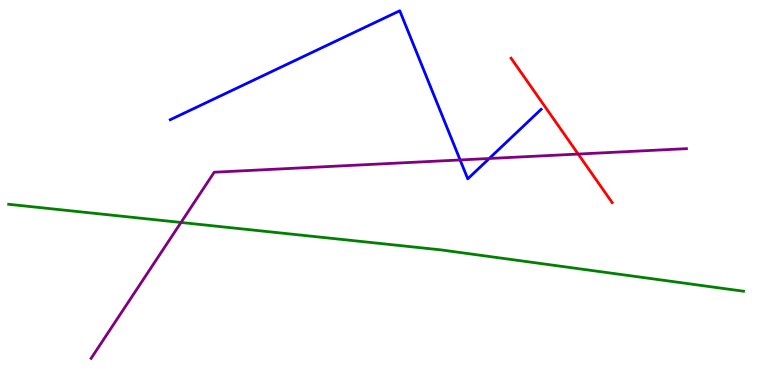[{'lines': ['blue', 'red'], 'intersections': []}, {'lines': ['green', 'red'], 'intersections': []}, {'lines': ['purple', 'red'], 'intersections': [{'x': 7.46, 'y': 6.0}]}, {'lines': ['blue', 'green'], 'intersections': []}, {'lines': ['blue', 'purple'], 'intersections': [{'x': 5.94, 'y': 5.85}, {'x': 6.31, 'y': 5.88}]}, {'lines': ['green', 'purple'], 'intersections': [{'x': 2.34, 'y': 4.22}]}]